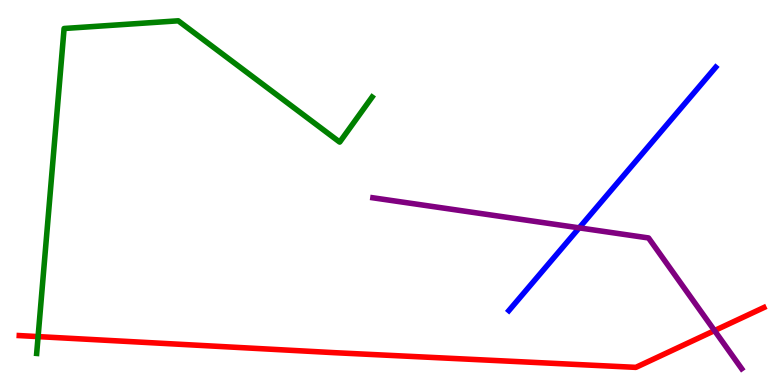[{'lines': ['blue', 'red'], 'intersections': []}, {'lines': ['green', 'red'], 'intersections': [{'x': 0.492, 'y': 1.26}]}, {'lines': ['purple', 'red'], 'intersections': [{'x': 9.22, 'y': 1.41}]}, {'lines': ['blue', 'green'], 'intersections': []}, {'lines': ['blue', 'purple'], 'intersections': [{'x': 7.47, 'y': 4.08}]}, {'lines': ['green', 'purple'], 'intersections': []}]